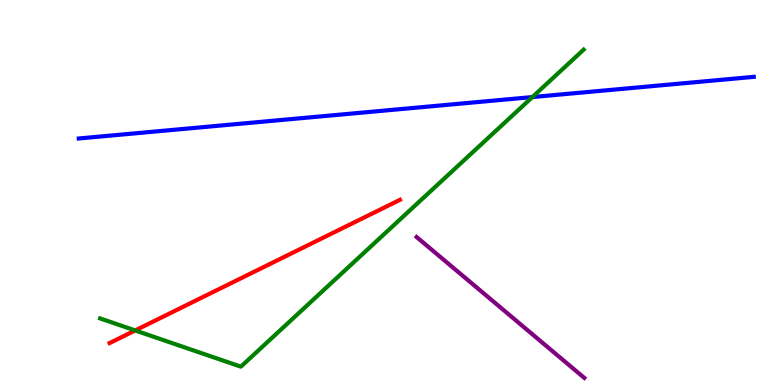[{'lines': ['blue', 'red'], 'intersections': []}, {'lines': ['green', 'red'], 'intersections': [{'x': 1.74, 'y': 1.42}]}, {'lines': ['purple', 'red'], 'intersections': []}, {'lines': ['blue', 'green'], 'intersections': [{'x': 6.87, 'y': 7.48}]}, {'lines': ['blue', 'purple'], 'intersections': []}, {'lines': ['green', 'purple'], 'intersections': []}]